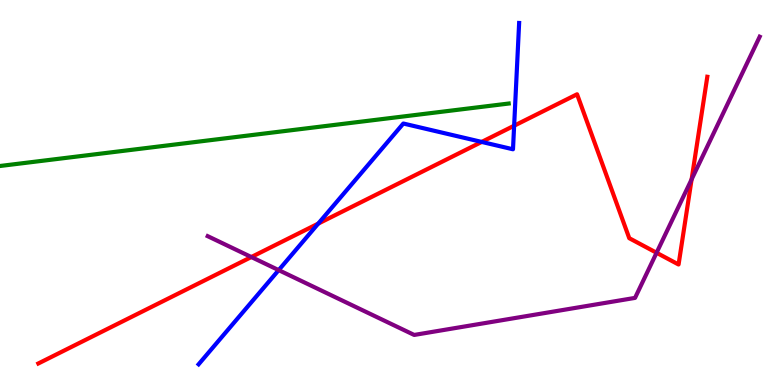[{'lines': ['blue', 'red'], 'intersections': [{'x': 4.11, 'y': 4.19}, {'x': 6.22, 'y': 6.31}, {'x': 6.63, 'y': 6.73}]}, {'lines': ['green', 'red'], 'intersections': []}, {'lines': ['purple', 'red'], 'intersections': [{'x': 3.24, 'y': 3.32}, {'x': 8.47, 'y': 3.43}, {'x': 8.92, 'y': 5.34}]}, {'lines': ['blue', 'green'], 'intersections': []}, {'lines': ['blue', 'purple'], 'intersections': [{'x': 3.6, 'y': 2.98}]}, {'lines': ['green', 'purple'], 'intersections': []}]